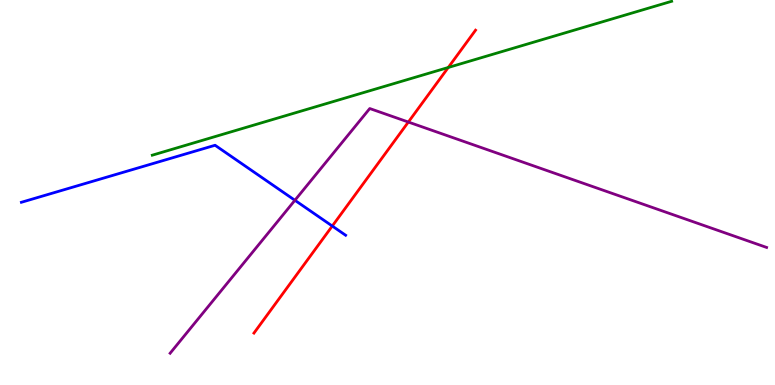[{'lines': ['blue', 'red'], 'intersections': [{'x': 4.29, 'y': 4.13}]}, {'lines': ['green', 'red'], 'intersections': [{'x': 5.78, 'y': 8.25}]}, {'lines': ['purple', 'red'], 'intersections': [{'x': 5.27, 'y': 6.83}]}, {'lines': ['blue', 'green'], 'intersections': []}, {'lines': ['blue', 'purple'], 'intersections': [{'x': 3.81, 'y': 4.8}]}, {'lines': ['green', 'purple'], 'intersections': []}]